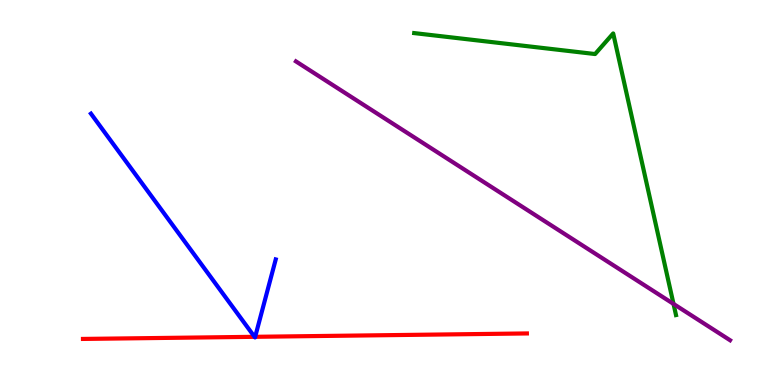[{'lines': ['blue', 'red'], 'intersections': [{'x': 3.28, 'y': 1.25}, {'x': 3.29, 'y': 1.25}]}, {'lines': ['green', 'red'], 'intersections': []}, {'lines': ['purple', 'red'], 'intersections': []}, {'lines': ['blue', 'green'], 'intersections': []}, {'lines': ['blue', 'purple'], 'intersections': []}, {'lines': ['green', 'purple'], 'intersections': [{'x': 8.69, 'y': 2.11}]}]